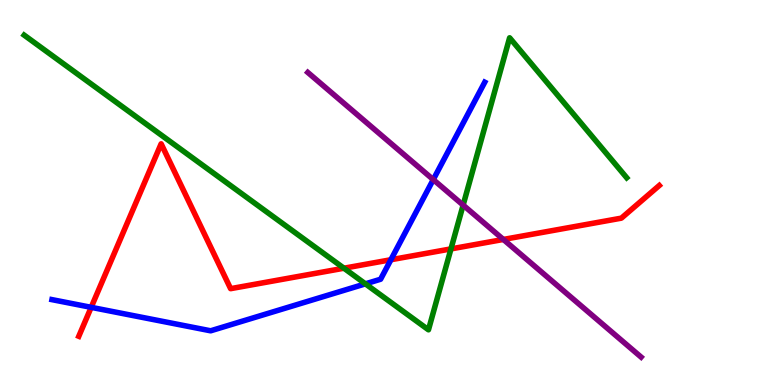[{'lines': ['blue', 'red'], 'intersections': [{'x': 1.18, 'y': 2.02}, {'x': 5.04, 'y': 3.25}]}, {'lines': ['green', 'red'], 'intersections': [{'x': 4.44, 'y': 3.03}, {'x': 5.82, 'y': 3.54}]}, {'lines': ['purple', 'red'], 'intersections': [{'x': 6.49, 'y': 3.78}]}, {'lines': ['blue', 'green'], 'intersections': [{'x': 4.71, 'y': 2.63}]}, {'lines': ['blue', 'purple'], 'intersections': [{'x': 5.59, 'y': 5.34}]}, {'lines': ['green', 'purple'], 'intersections': [{'x': 5.98, 'y': 4.67}]}]